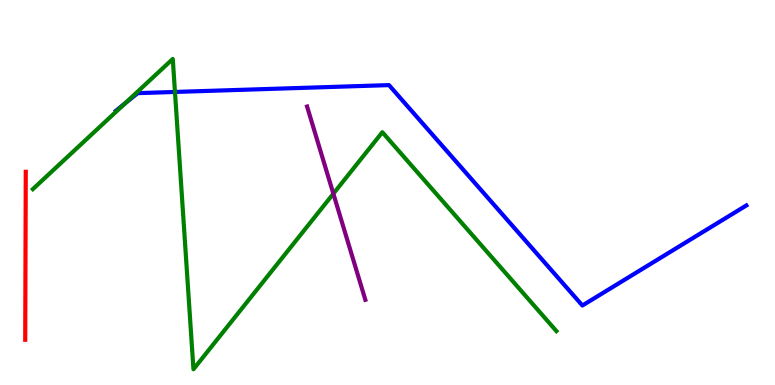[{'lines': ['blue', 'red'], 'intersections': []}, {'lines': ['green', 'red'], 'intersections': []}, {'lines': ['purple', 'red'], 'intersections': []}, {'lines': ['blue', 'green'], 'intersections': [{'x': 1.61, 'y': 7.31}, {'x': 2.26, 'y': 7.61}]}, {'lines': ['blue', 'purple'], 'intersections': []}, {'lines': ['green', 'purple'], 'intersections': [{'x': 4.3, 'y': 4.97}]}]